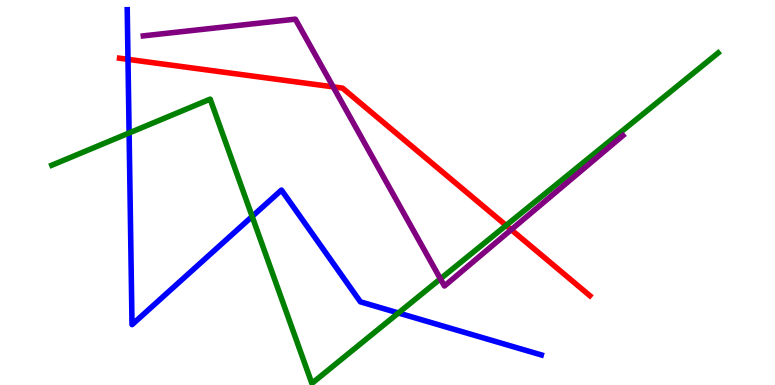[{'lines': ['blue', 'red'], 'intersections': [{'x': 1.65, 'y': 8.46}]}, {'lines': ['green', 'red'], 'intersections': [{'x': 6.53, 'y': 4.15}]}, {'lines': ['purple', 'red'], 'intersections': [{'x': 4.3, 'y': 7.74}, {'x': 6.6, 'y': 4.03}]}, {'lines': ['blue', 'green'], 'intersections': [{'x': 1.67, 'y': 6.55}, {'x': 3.25, 'y': 4.38}, {'x': 5.14, 'y': 1.87}]}, {'lines': ['blue', 'purple'], 'intersections': []}, {'lines': ['green', 'purple'], 'intersections': [{'x': 5.68, 'y': 2.76}]}]